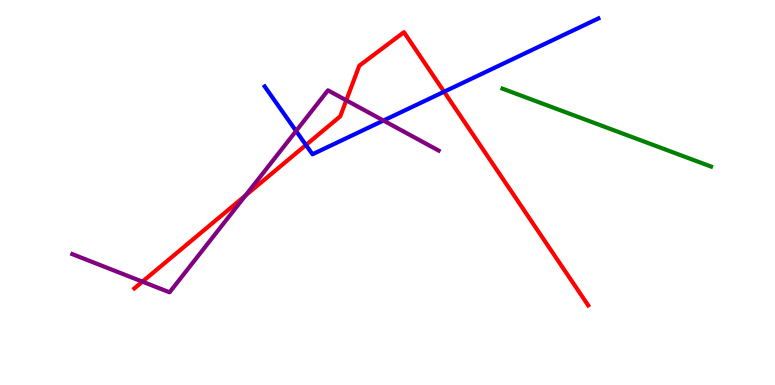[{'lines': ['blue', 'red'], 'intersections': [{'x': 3.95, 'y': 6.23}, {'x': 5.73, 'y': 7.62}]}, {'lines': ['green', 'red'], 'intersections': []}, {'lines': ['purple', 'red'], 'intersections': [{'x': 1.84, 'y': 2.68}, {'x': 3.17, 'y': 4.92}, {'x': 4.47, 'y': 7.39}]}, {'lines': ['blue', 'green'], 'intersections': []}, {'lines': ['blue', 'purple'], 'intersections': [{'x': 3.82, 'y': 6.6}, {'x': 4.95, 'y': 6.87}]}, {'lines': ['green', 'purple'], 'intersections': []}]